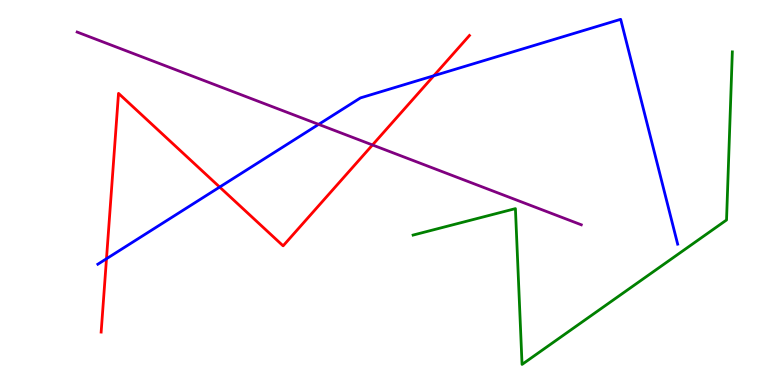[{'lines': ['blue', 'red'], 'intersections': [{'x': 1.37, 'y': 3.28}, {'x': 2.83, 'y': 5.14}, {'x': 5.6, 'y': 8.03}]}, {'lines': ['green', 'red'], 'intersections': []}, {'lines': ['purple', 'red'], 'intersections': [{'x': 4.81, 'y': 6.23}]}, {'lines': ['blue', 'green'], 'intersections': []}, {'lines': ['blue', 'purple'], 'intersections': [{'x': 4.11, 'y': 6.77}]}, {'lines': ['green', 'purple'], 'intersections': []}]